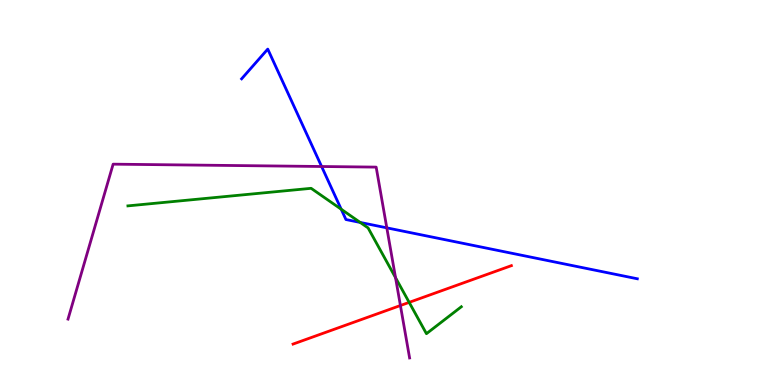[{'lines': ['blue', 'red'], 'intersections': []}, {'lines': ['green', 'red'], 'intersections': [{'x': 5.28, 'y': 2.15}]}, {'lines': ['purple', 'red'], 'intersections': [{'x': 5.17, 'y': 2.06}]}, {'lines': ['blue', 'green'], 'intersections': [{'x': 4.4, 'y': 4.57}, {'x': 4.65, 'y': 4.22}]}, {'lines': ['blue', 'purple'], 'intersections': [{'x': 4.15, 'y': 5.68}, {'x': 4.99, 'y': 4.08}]}, {'lines': ['green', 'purple'], 'intersections': [{'x': 5.1, 'y': 2.79}]}]